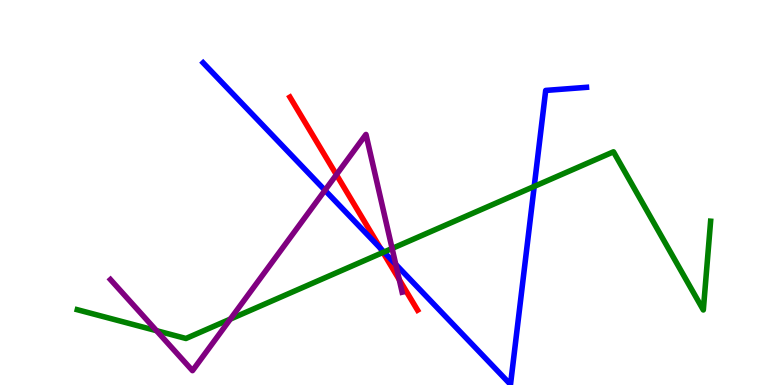[{'lines': ['blue', 'red'], 'intersections': [{'x': 4.91, 'y': 3.54}]}, {'lines': ['green', 'red'], 'intersections': [{'x': 4.94, 'y': 3.44}]}, {'lines': ['purple', 'red'], 'intersections': [{'x': 4.34, 'y': 5.46}, {'x': 5.15, 'y': 2.74}]}, {'lines': ['blue', 'green'], 'intersections': [{'x': 4.95, 'y': 3.45}, {'x': 6.89, 'y': 5.16}]}, {'lines': ['blue', 'purple'], 'intersections': [{'x': 4.19, 'y': 5.06}, {'x': 5.11, 'y': 3.13}]}, {'lines': ['green', 'purple'], 'intersections': [{'x': 2.02, 'y': 1.41}, {'x': 2.97, 'y': 1.71}, {'x': 5.06, 'y': 3.55}]}]